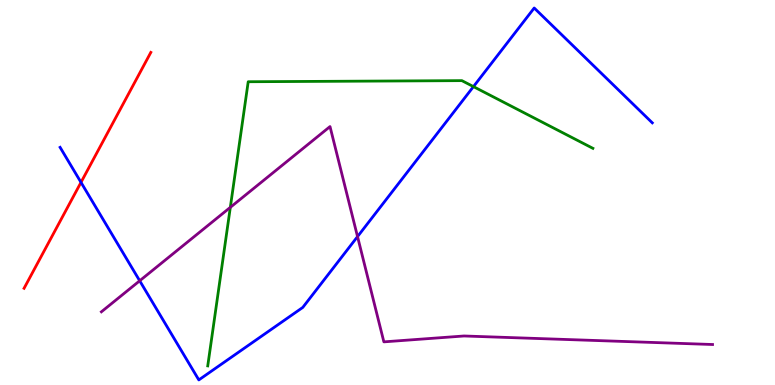[{'lines': ['blue', 'red'], 'intersections': [{'x': 1.05, 'y': 5.26}]}, {'lines': ['green', 'red'], 'intersections': []}, {'lines': ['purple', 'red'], 'intersections': []}, {'lines': ['blue', 'green'], 'intersections': [{'x': 6.11, 'y': 7.75}]}, {'lines': ['blue', 'purple'], 'intersections': [{'x': 1.8, 'y': 2.71}, {'x': 4.61, 'y': 3.85}]}, {'lines': ['green', 'purple'], 'intersections': [{'x': 2.97, 'y': 4.61}]}]